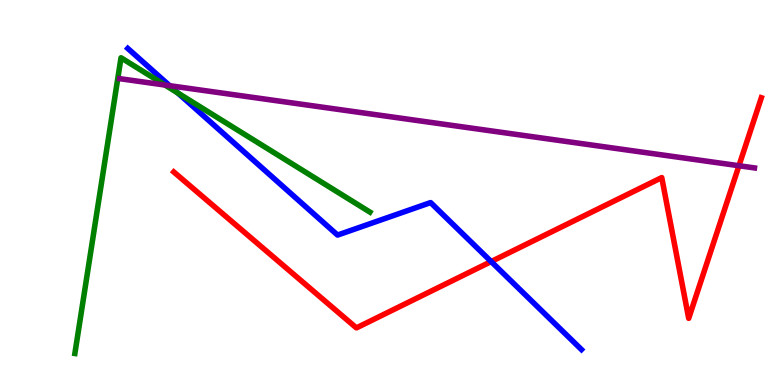[{'lines': ['blue', 'red'], 'intersections': [{'x': 6.34, 'y': 3.21}]}, {'lines': ['green', 'red'], 'intersections': []}, {'lines': ['purple', 'red'], 'intersections': [{'x': 9.53, 'y': 5.7}]}, {'lines': ['blue', 'green'], 'intersections': [{'x': 2.3, 'y': 7.58}]}, {'lines': ['blue', 'purple'], 'intersections': [{'x': 2.19, 'y': 7.77}]}, {'lines': ['green', 'purple'], 'intersections': [{'x': 2.13, 'y': 7.79}]}]